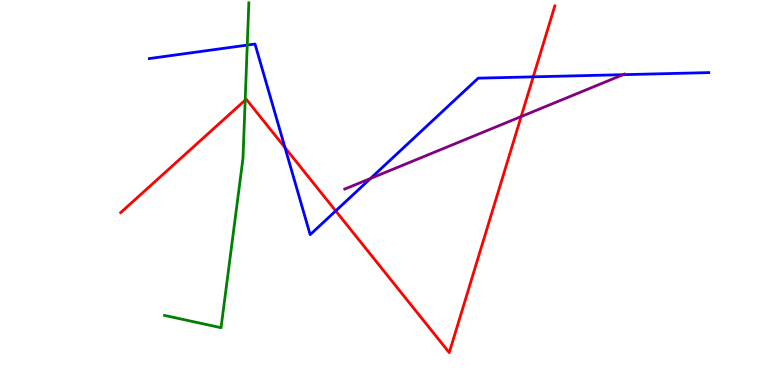[{'lines': ['blue', 'red'], 'intersections': [{'x': 3.68, 'y': 6.17}, {'x': 4.33, 'y': 4.52}, {'x': 6.88, 'y': 8.0}]}, {'lines': ['green', 'red'], 'intersections': [{'x': 3.16, 'y': 7.4}]}, {'lines': ['purple', 'red'], 'intersections': [{'x': 6.72, 'y': 6.97}]}, {'lines': ['blue', 'green'], 'intersections': [{'x': 3.19, 'y': 8.83}]}, {'lines': ['blue', 'purple'], 'intersections': [{'x': 4.78, 'y': 5.36}, {'x': 8.04, 'y': 8.06}]}, {'lines': ['green', 'purple'], 'intersections': []}]